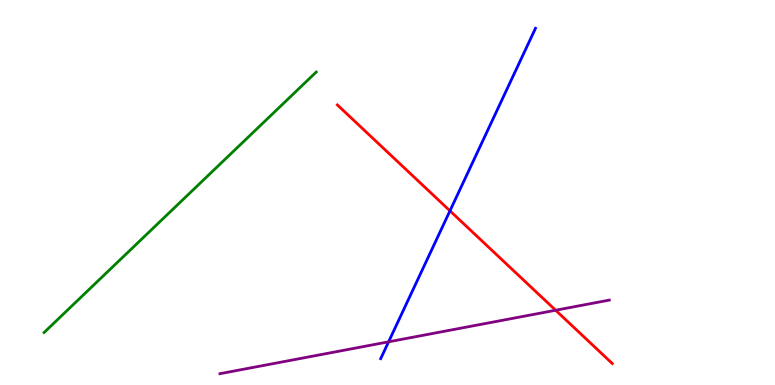[{'lines': ['blue', 'red'], 'intersections': [{'x': 5.81, 'y': 4.52}]}, {'lines': ['green', 'red'], 'intersections': []}, {'lines': ['purple', 'red'], 'intersections': [{'x': 7.17, 'y': 1.94}]}, {'lines': ['blue', 'green'], 'intersections': []}, {'lines': ['blue', 'purple'], 'intersections': [{'x': 5.01, 'y': 1.12}]}, {'lines': ['green', 'purple'], 'intersections': []}]